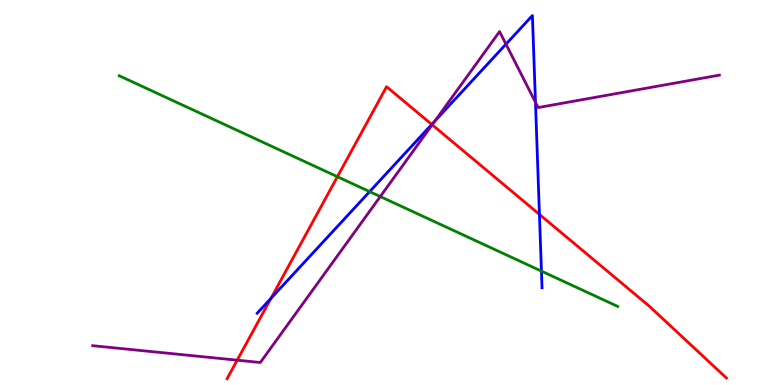[{'lines': ['blue', 'red'], 'intersections': [{'x': 3.5, 'y': 2.25}, {'x': 5.57, 'y': 6.77}, {'x': 6.96, 'y': 4.43}]}, {'lines': ['green', 'red'], 'intersections': [{'x': 4.35, 'y': 5.41}]}, {'lines': ['purple', 'red'], 'intersections': [{'x': 3.06, 'y': 0.645}, {'x': 5.58, 'y': 6.76}]}, {'lines': ['blue', 'green'], 'intersections': [{'x': 4.77, 'y': 5.02}, {'x': 6.99, 'y': 2.96}]}, {'lines': ['blue', 'purple'], 'intersections': [{'x': 5.61, 'y': 6.86}, {'x': 6.53, 'y': 8.85}, {'x': 6.91, 'y': 7.34}]}, {'lines': ['green', 'purple'], 'intersections': [{'x': 4.91, 'y': 4.89}]}]